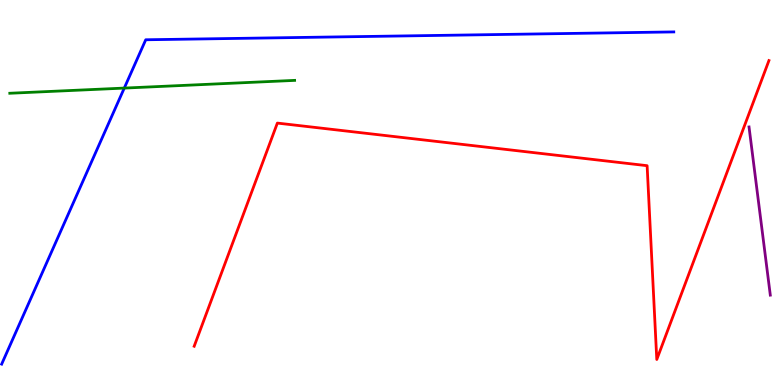[{'lines': ['blue', 'red'], 'intersections': []}, {'lines': ['green', 'red'], 'intersections': []}, {'lines': ['purple', 'red'], 'intersections': []}, {'lines': ['blue', 'green'], 'intersections': [{'x': 1.6, 'y': 7.71}]}, {'lines': ['blue', 'purple'], 'intersections': []}, {'lines': ['green', 'purple'], 'intersections': []}]